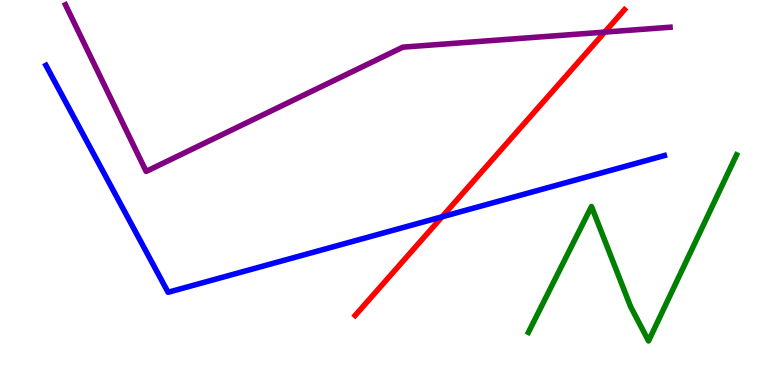[{'lines': ['blue', 'red'], 'intersections': [{'x': 5.7, 'y': 4.37}]}, {'lines': ['green', 'red'], 'intersections': []}, {'lines': ['purple', 'red'], 'intersections': [{'x': 7.8, 'y': 9.17}]}, {'lines': ['blue', 'green'], 'intersections': []}, {'lines': ['blue', 'purple'], 'intersections': []}, {'lines': ['green', 'purple'], 'intersections': []}]